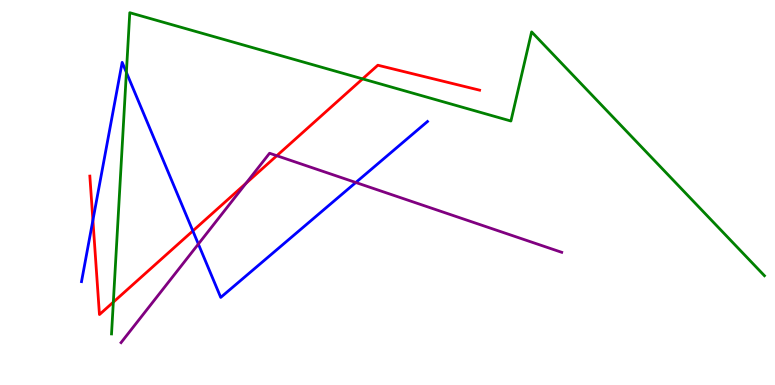[{'lines': ['blue', 'red'], 'intersections': [{'x': 1.2, 'y': 4.28}, {'x': 2.49, 'y': 4.0}]}, {'lines': ['green', 'red'], 'intersections': [{'x': 1.46, 'y': 2.15}, {'x': 4.68, 'y': 7.95}]}, {'lines': ['purple', 'red'], 'intersections': [{'x': 3.17, 'y': 5.24}, {'x': 3.57, 'y': 5.96}]}, {'lines': ['blue', 'green'], 'intersections': [{'x': 1.63, 'y': 8.12}]}, {'lines': ['blue', 'purple'], 'intersections': [{'x': 2.56, 'y': 3.66}, {'x': 4.59, 'y': 5.26}]}, {'lines': ['green', 'purple'], 'intersections': []}]